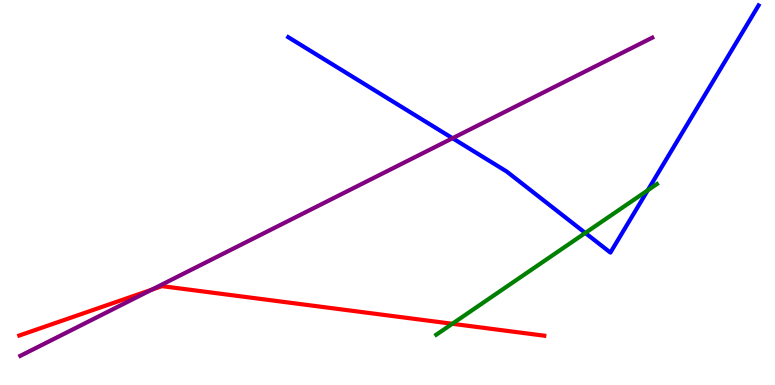[{'lines': ['blue', 'red'], 'intersections': []}, {'lines': ['green', 'red'], 'intersections': [{'x': 5.84, 'y': 1.59}]}, {'lines': ['purple', 'red'], 'intersections': [{'x': 1.96, 'y': 2.47}]}, {'lines': ['blue', 'green'], 'intersections': [{'x': 7.55, 'y': 3.95}, {'x': 8.36, 'y': 5.06}]}, {'lines': ['blue', 'purple'], 'intersections': [{'x': 5.84, 'y': 6.41}]}, {'lines': ['green', 'purple'], 'intersections': []}]